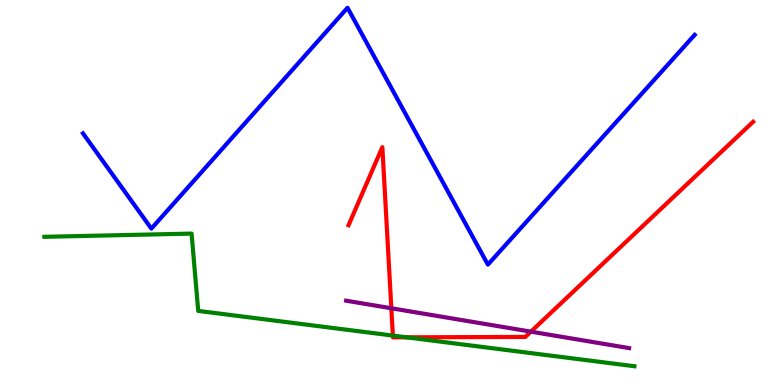[{'lines': ['blue', 'red'], 'intersections': []}, {'lines': ['green', 'red'], 'intersections': [{'x': 5.07, 'y': 1.28}, {'x': 5.24, 'y': 1.24}]}, {'lines': ['purple', 'red'], 'intersections': [{'x': 5.05, 'y': 1.99}, {'x': 6.85, 'y': 1.39}]}, {'lines': ['blue', 'green'], 'intersections': []}, {'lines': ['blue', 'purple'], 'intersections': []}, {'lines': ['green', 'purple'], 'intersections': []}]